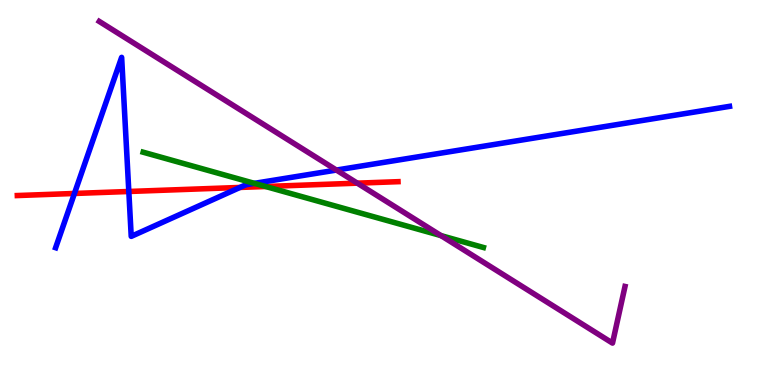[{'lines': ['blue', 'red'], 'intersections': [{'x': 0.961, 'y': 4.97}, {'x': 1.66, 'y': 5.03}, {'x': 3.1, 'y': 5.13}]}, {'lines': ['green', 'red'], 'intersections': [{'x': 3.43, 'y': 5.16}]}, {'lines': ['purple', 'red'], 'intersections': [{'x': 4.61, 'y': 5.24}]}, {'lines': ['blue', 'green'], 'intersections': [{'x': 3.28, 'y': 5.24}]}, {'lines': ['blue', 'purple'], 'intersections': [{'x': 4.34, 'y': 5.58}]}, {'lines': ['green', 'purple'], 'intersections': [{'x': 5.69, 'y': 3.88}]}]